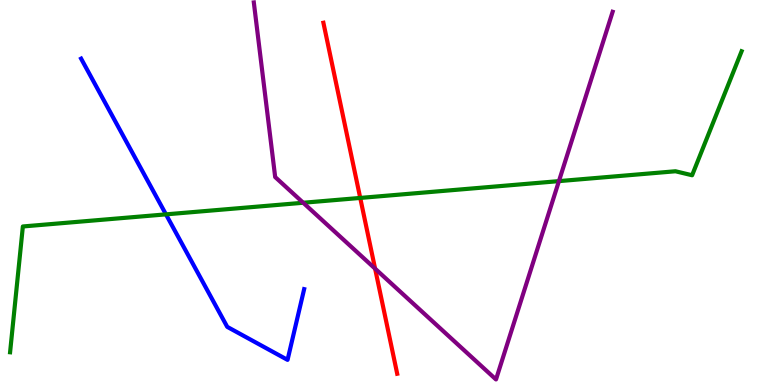[{'lines': ['blue', 'red'], 'intersections': []}, {'lines': ['green', 'red'], 'intersections': [{'x': 4.65, 'y': 4.86}]}, {'lines': ['purple', 'red'], 'intersections': [{'x': 4.84, 'y': 3.02}]}, {'lines': ['blue', 'green'], 'intersections': [{'x': 2.14, 'y': 4.43}]}, {'lines': ['blue', 'purple'], 'intersections': []}, {'lines': ['green', 'purple'], 'intersections': [{'x': 3.91, 'y': 4.73}, {'x': 7.21, 'y': 5.3}]}]